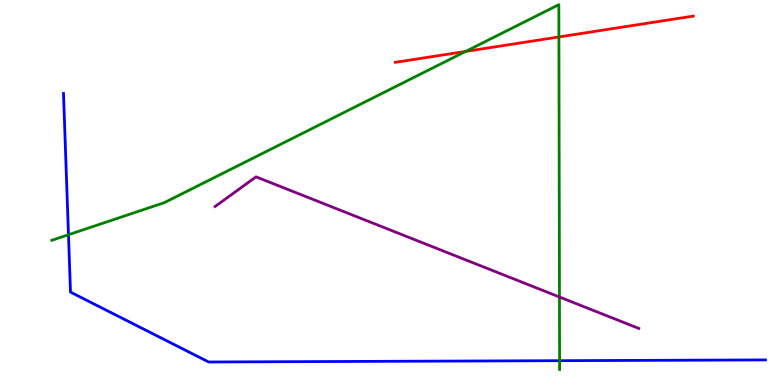[{'lines': ['blue', 'red'], 'intersections': []}, {'lines': ['green', 'red'], 'intersections': [{'x': 6.01, 'y': 8.66}, {'x': 7.21, 'y': 9.04}]}, {'lines': ['purple', 'red'], 'intersections': []}, {'lines': ['blue', 'green'], 'intersections': [{'x': 0.884, 'y': 3.9}, {'x': 7.22, 'y': 0.632}]}, {'lines': ['blue', 'purple'], 'intersections': []}, {'lines': ['green', 'purple'], 'intersections': [{'x': 7.22, 'y': 2.29}]}]